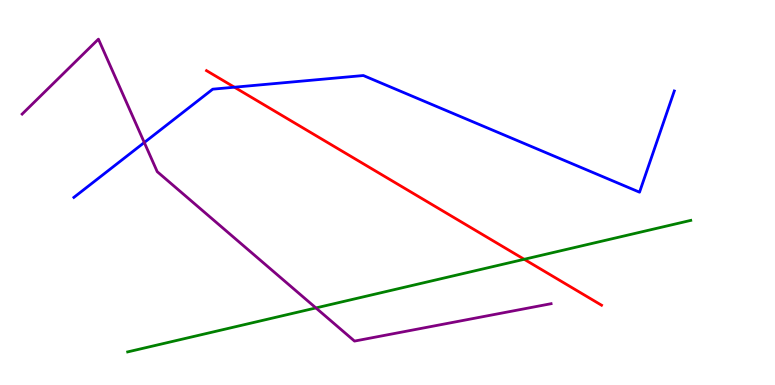[{'lines': ['blue', 'red'], 'intersections': [{'x': 3.02, 'y': 7.73}]}, {'lines': ['green', 'red'], 'intersections': [{'x': 6.76, 'y': 3.27}]}, {'lines': ['purple', 'red'], 'intersections': []}, {'lines': ['blue', 'green'], 'intersections': []}, {'lines': ['blue', 'purple'], 'intersections': [{'x': 1.86, 'y': 6.3}]}, {'lines': ['green', 'purple'], 'intersections': [{'x': 4.08, 'y': 2.0}]}]